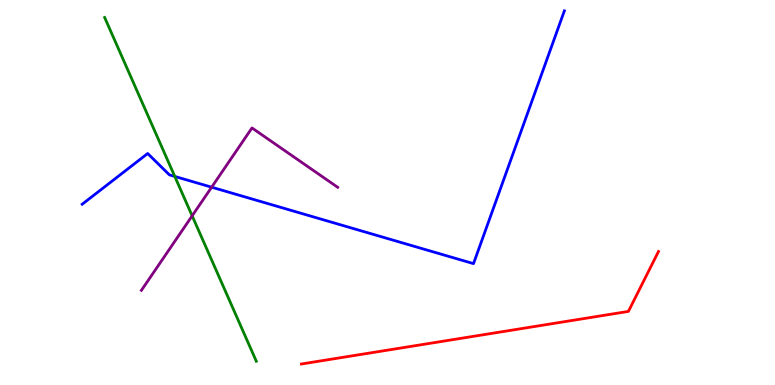[{'lines': ['blue', 'red'], 'intersections': []}, {'lines': ['green', 'red'], 'intersections': []}, {'lines': ['purple', 'red'], 'intersections': []}, {'lines': ['blue', 'green'], 'intersections': [{'x': 2.26, 'y': 5.42}]}, {'lines': ['blue', 'purple'], 'intersections': [{'x': 2.73, 'y': 5.14}]}, {'lines': ['green', 'purple'], 'intersections': [{'x': 2.48, 'y': 4.39}]}]